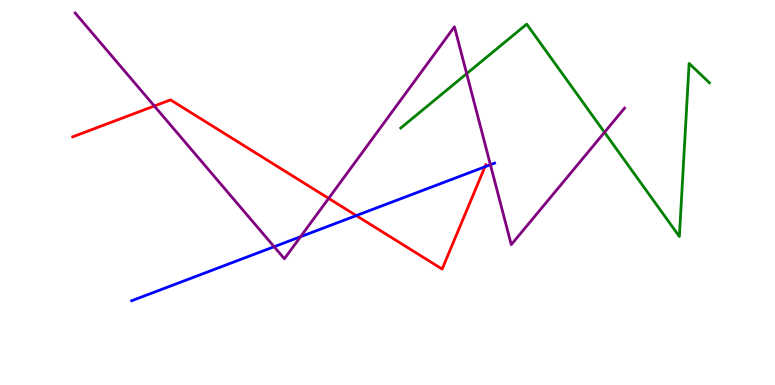[{'lines': ['blue', 'red'], 'intersections': [{'x': 4.6, 'y': 4.4}, {'x': 6.26, 'y': 5.67}]}, {'lines': ['green', 'red'], 'intersections': []}, {'lines': ['purple', 'red'], 'intersections': [{'x': 1.99, 'y': 7.25}, {'x': 4.24, 'y': 4.85}]}, {'lines': ['blue', 'green'], 'intersections': []}, {'lines': ['blue', 'purple'], 'intersections': [{'x': 3.54, 'y': 3.59}, {'x': 3.88, 'y': 3.85}, {'x': 6.33, 'y': 5.72}]}, {'lines': ['green', 'purple'], 'intersections': [{'x': 6.02, 'y': 8.09}, {'x': 7.8, 'y': 6.56}]}]